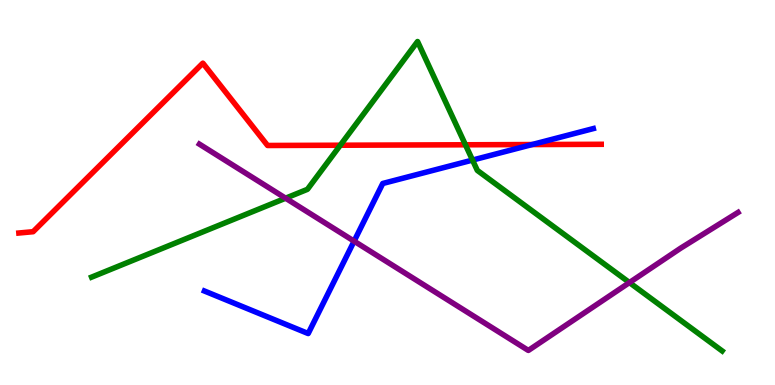[{'lines': ['blue', 'red'], 'intersections': [{'x': 6.87, 'y': 6.25}]}, {'lines': ['green', 'red'], 'intersections': [{'x': 4.39, 'y': 6.23}, {'x': 6.01, 'y': 6.24}]}, {'lines': ['purple', 'red'], 'intersections': []}, {'lines': ['blue', 'green'], 'intersections': [{'x': 6.1, 'y': 5.84}]}, {'lines': ['blue', 'purple'], 'intersections': [{'x': 4.57, 'y': 3.74}]}, {'lines': ['green', 'purple'], 'intersections': [{'x': 3.69, 'y': 4.85}, {'x': 8.12, 'y': 2.66}]}]